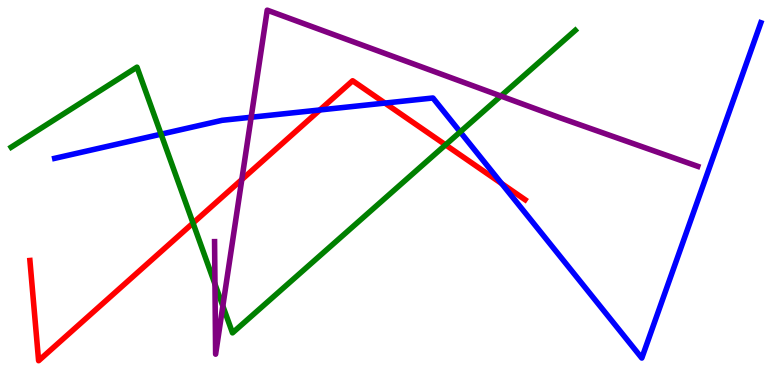[{'lines': ['blue', 'red'], 'intersections': [{'x': 4.13, 'y': 7.14}, {'x': 4.97, 'y': 7.32}, {'x': 6.47, 'y': 5.23}]}, {'lines': ['green', 'red'], 'intersections': [{'x': 2.49, 'y': 4.21}, {'x': 5.75, 'y': 6.24}]}, {'lines': ['purple', 'red'], 'intersections': [{'x': 3.12, 'y': 5.34}]}, {'lines': ['blue', 'green'], 'intersections': [{'x': 2.08, 'y': 6.51}, {'x': 5.94, 'y': 6.57}]}, {'lines': ['blue', 'purple'], 'intersections': [{'x': 3.24, 'y': 6.95}]}, {'lines': ['green', 'purple'], 'intersections': [{'x': 2.77, 'y': 2.62}, {'x': 2.88, 'y': 2.05}, {'x': 6.46, 'y': 7.51}]}]